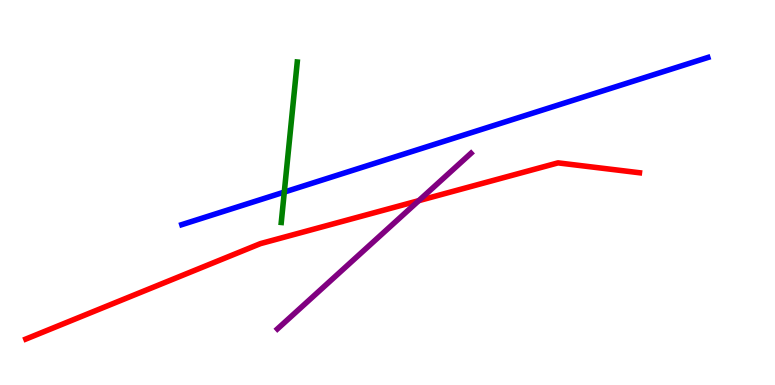[{'lines': ['blue', 'red'], 'intersections': []}, {'lines': ['green', 'red'], 'intersections': []}, {'lines': ['purple', 'red'], 'intersections': [{'x': 5.4, 'y': 4.79}]}, {'lines': ['blue', 'green'], 'intersections': [{'x': 3.67, 'y': 5.01}]}, {'lines': ['blue', 'purple'], 'intersections': []}, {'lines': ['green', 'purple'], 'intersections': []}]